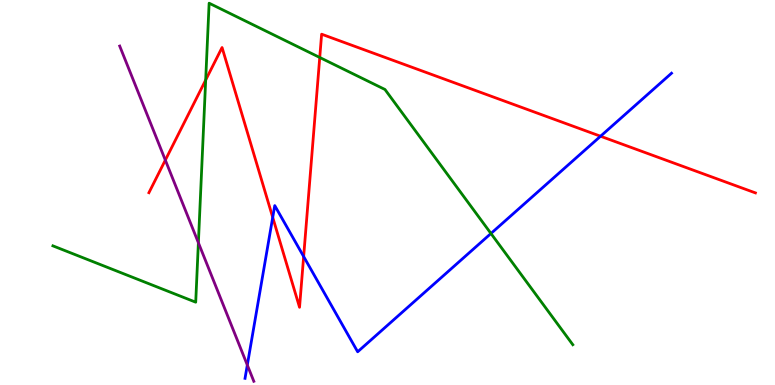[{'lines': ['blue', 'red'], 'intersections': [{'x': 3.52, 'y': 4.35}, {'x': 3.92, 'y': 3.34}, {'x': 7.75, 'y': 6.46}]}, {'lines': ['green', 'red'], 'intersections': [{'x': 2.65, 'y': 7.92}, {'x': 4.13, 'y': 8.51}]}, {'lines': ['purple', 'red'], 'intersections': [{'x': 2.13, 'y': 5.84}]}, {'lines': ['blue', 'green'], 'intersections': [{'x': 6.33, 'y': 3.94}]}, {'lines': ['blue', 'purple'], 'intersections': [{'x': 3.19, 'y': 0.519}]}, {'lines': ['green', 'purple'], 'intersections': [{'x': 2.56, 'y': 3.7}]}]